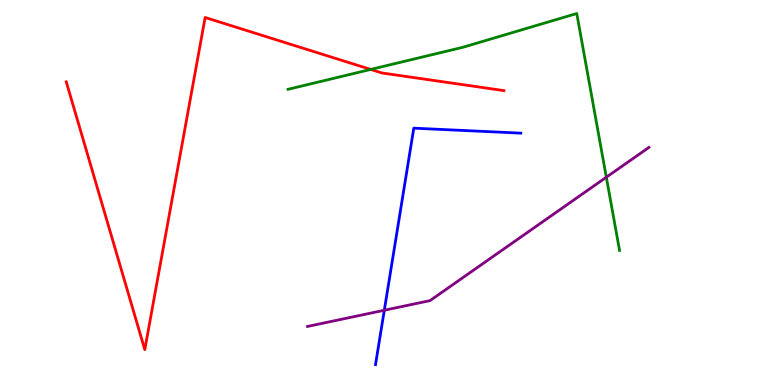[{'lines': ['blue', 'red'], 'intersections': []}, {'lines': ['green', 'red'], 'intersections': [{'x': 4.78, 'y': 8.2}]}, {'lines': ['purple', 'red'], 'intersections': []}, {'lines': ['blue', 'green'], 'intersections': []}, {'lines': ['blue', 'purple'], 'intersections': [{'x': 4.96, 'y': 1.94}]}, {'lines': ['green', 'purple'], 'intersections': [{'x': 7.82, 'y': 5.4}]}]